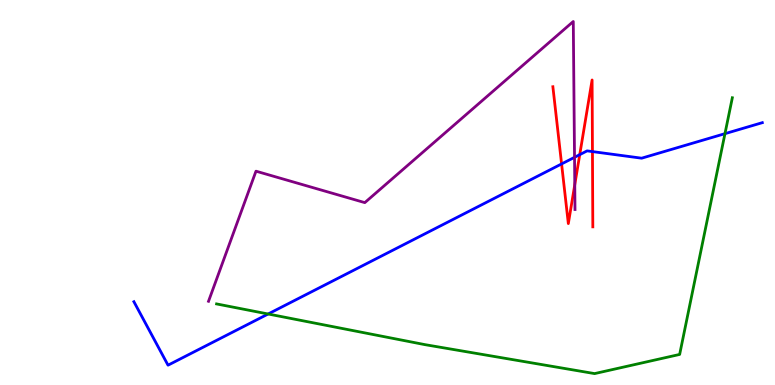[{'lines': ['blue', 'red'], 'intersections': [{'x': 7.25, 'y': 5.74}, {'x': 7.48, 'y': 5.98}, {'x': 7.64, 'y': 6.06}]}, {'lines': ['green', 'red'], 'intersections': []}, {'lines': ['purple', 'red'], 'intersections': [{'x': 7.42, 'y': 5.2}]}, {'lines': ['blue', 'green'], 'intersections': [{'x': 3.46, 'y': 1.84}, {'x': 9.35, 'y': 6.53}]}, {'lines': ['blue', 'purple'], 'intersections': [{'x': 7.41, 'y': 5.91}]}, {'lines': ['green', 'purple'], 'intersections': []}]